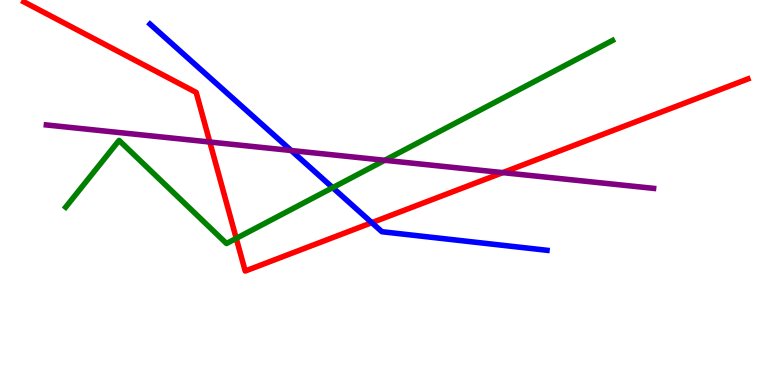[{'lines': ['blue', 'red'], 'intersections': [{'x': 4.8, 'y': 4.22}]}, {'lines': ['green', 'red'], 'intersections': [{'x': 3.05, 'y': 3.81}]}, {'lines': ['purple', 'red'], 'intersections': [{'x': 2.71, 'y': 6.31}, {'x': 6.49, 'y': 5.52}]}, {'lines': ['blue', 'green'], 'intersections': [{'x': 4.29, 'y': 5.13}]}, {'lines': ['blue', 'purple'], 'intersections': [{'x': 3.76, 'y': 6.09}]}, {'lines': ['green', 'purple'], 'intersections': [{'x': 4.96, 'y': 5.84}]}]